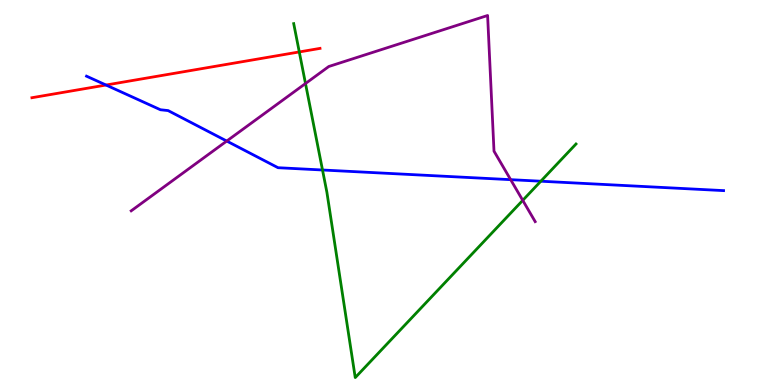[{'lines': ['blue', 'red'], 'intersections': [{'x': 1.37, 'y': 7.79}]}, {'lines': ['green', 'red'], 'intersections': [{'x': 3.86, 'y': 8.65}]}, {'lines': ['purple', 'red'], 'intersections': []}, {'lines': ['blue', 'green'], 'intersections': [{'x': 4.16, 'y': 5.58}, {'x': 6.98, 'y': 5.29}]}, {'lines': ['blue', 'purple'], 'intersections': [{'x': 2.93, 'y': 6.34}, {'x': 6.59, 'y': 5.33}]}, {'lines': ['green', 'purple'], 'intersections': [{'x': 3.94, 'y': 7.83}, {'x': 6.75, 'y': 4.8}]}]